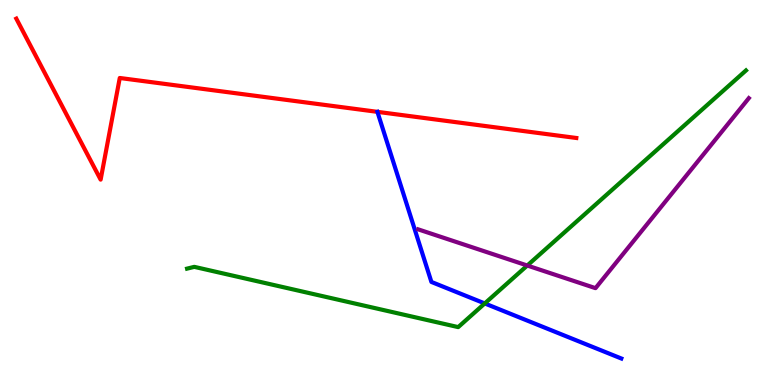[{'lines': ['blue', 'red'], 'intersections': []}, {'lines': ['green', 'red'], 'intersections': []}, {'lines': ['purple', 'red'], 'intersections': []}, {'lines': ['blue', 'green'], 'intersections': [{'x': 6.25, 'y': 2.12}]}, {'lines': ['blue', 'purple'], 'intersections': []}, {'lines': ['green', 'purple'], 'intersections': [{'x': 6.8, 'y': 3.1}]}]